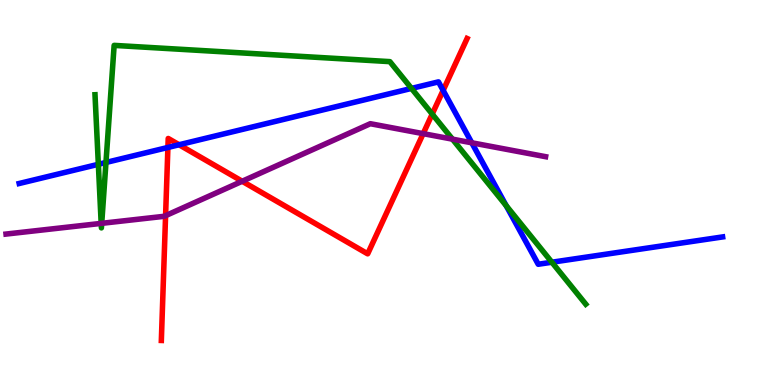[{'lines': ['blue', 'red'], 'intersections': [{'x': 2.17, 'y': 6.17}, {'x': 2.31, 'y': 6.24}, {'x': 5.72, 'y': 7.65}]}, {'lines': ['green', 'red'], 'intersections': [{'x': 5.58, 'y': 7.04}]}, {'lines': ['purple', 'red'], 'intersections': [{'x': 2.14, 'y': 4.4}, {'x': 3.13, 'y': 5.29}, {'x': 5.46, 'y': 6.53}]}, {'lines': ['blue', 'green'], 'intersections': [{'x': 1.27, 'y': 5.73}, {'x': 1.37, 'y': 5.78}, {'x': 5.31, 'y': 7.7}, {'x': 6.53, 'y': 4.66}, {'x': 7.12, 'y': 3.19}]}, {'lines': ['blue', 'purple'], 'intersections': [{'x': 6.09, 'y': 6.29}]}, {'lines': ['green', 'purple'], 'intersections': [{'x': 1.31, 'y': 4.2}, {'x': 1.31, 'y': 4.2}, {'x': 5.84, 'y': 6.39}]}]